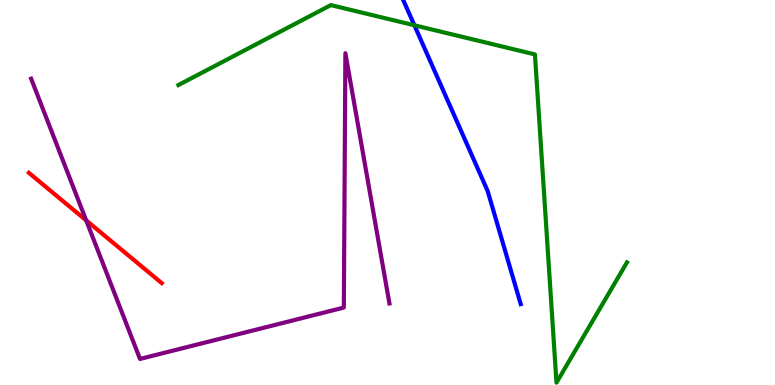[{'lines': ['blue', 'red'], 'intersections': []}, {'lines': ['green', 'red'], 'intersections': []}, {'lines': ['purple', 'red'], 'intersections': [{'x': 1.11, 'y': 4.28}]}, {'lines': ['blue', 'green'], 'intersections': [{'x': 5.35, 'y': 9.34}]}, {'lines': ['blue', 'purple'], 'intersections': []}, {'lines': ['green', 'purple'], 'intersections': []}]